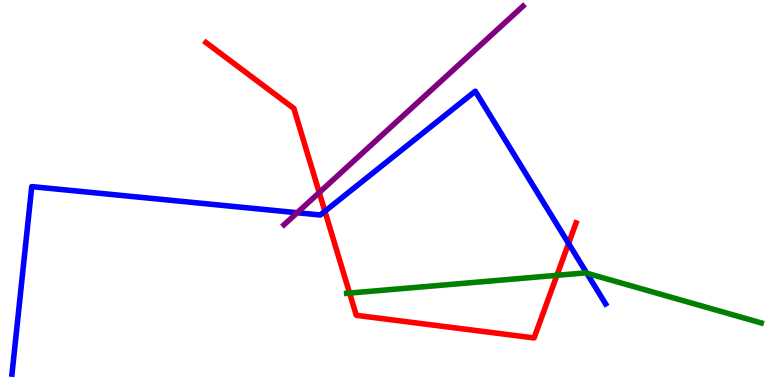[{'lines': ['blue', 'red'], 'intersections': [{'x': 4.19, 'y': 4.51}, {'x': 7.34, 'y': 3.68}]}, {'lines': ['green', 'red'], 'intersections': [{'x': 4.51, 'y': 2.39}, {'x': 7.19, 'y': 2.85}]}, {'lines': ['purple', 'red'], 'intersections': [{'x': 4.12, 'y': 5.0}]}, {'lines': ['blue', 'green'], 'intersections': [{'x': 7.57, 'y': 2.9}]}, {'lines': ['blue', 'purple'], 'intersections': [{'x': 3.83, 'y': 4.47}]}, {'lines': ['green', 'purple'], 'intersections': []}]